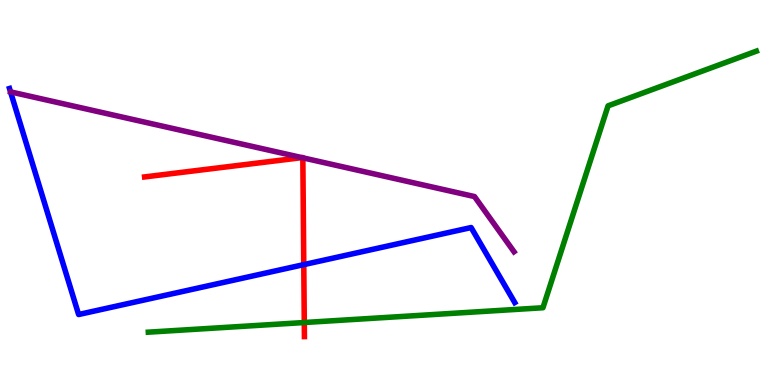[{'lines': ['blue', 'red'], 'intersections': [{'x': 3.92, 'y': 3.13}]}, {'lines': ['green', 'red'], 'intersections': [{'x': 3.93, 'y': 1.62}]}, {'lines': ['purple', 'red'], 'intersections': [{'x': 3.9, 'y': 5.91}, {'x': 3.91, 'y': 5.9}]}, {'lines': ['blue', 'green'], 'intersections': []}, {'lines': ['blue', 'purple'], 'intersections': []}, {'lines': ['green', 'purple'], 'intersections': []}]